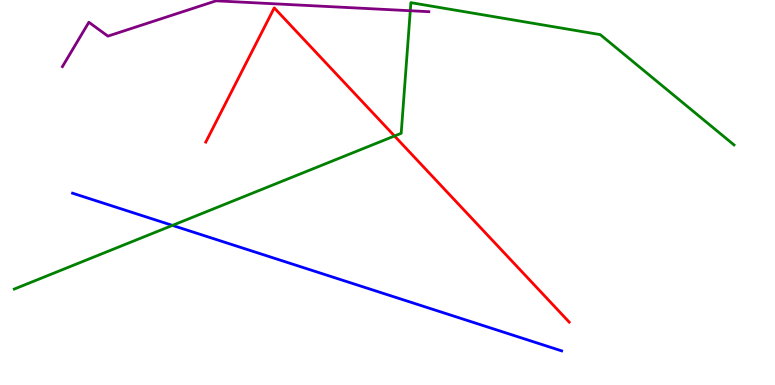[{'lines': ['blue', 'red'], 'intersections': []}, {'lines': ['green', 'red'], 'intersections': [{'x': 5.09, 'y': 6.47}]}, {'lines': ['purple', 'red'], 'intersections': []}, {'lines': ['blue', 'green'], 'intersections': [{'x': 2.22, 'y': 4.15}]}, {'lines': ['blue', 'purple'], 'intersections': []}, {'lines': ['green', 'purple'], 'intersections': [{'x': 5.29, 'y': 9.72}]}]